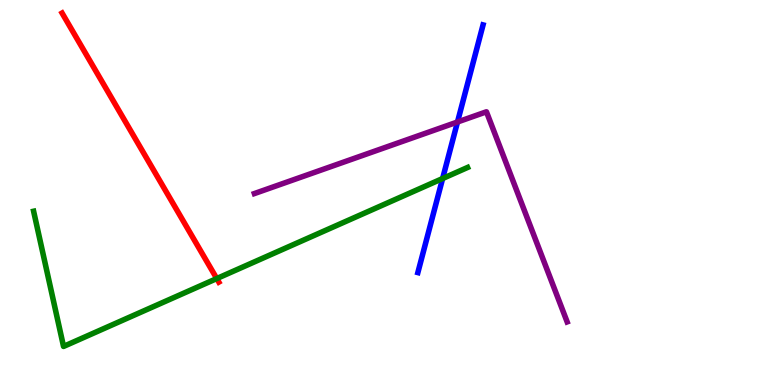[{'lines': ['blue', 'red'], 'intersections': []}, {'lines': ['green', 'red'], 'intersections': [{'x': 2.8, 'y': 2.76}]}, {'lines': ['purple', 'red'], 'intersections': []}, {'lines': ['blue', 'green'], 'intersections': [{'x': 5.71, 'y': 5.36}]}, {'lines': ['blue', 'purple'], 'intersections': [{'x': 5.9, 'y': 6.83}]}, {'lines': ['green', 'purple'], 'intersections': []}]